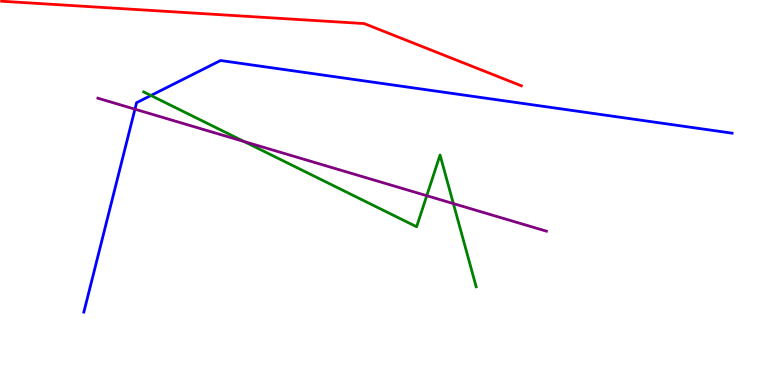[{'lines': ['blue', 'red'], 'intersections': []}, {'lines': ['green', 'red'], 'intersections': []}, {'lines': ['purple', 'red'], 'intersections': []}, {'lines': ['blue', 'green'], 'intersections': [{'x': 1.95, 'y': 7.52}]}, {'lines': ['blue', 'purple'], 'intersections': [{'x': 1.74, 'y': 7.16}]}, {'lines': ['green', 'purple'], 'intersections': [{'x': 3.15, 'y': 6.32}, {'x': 5.51, 'y': 4.92}, {'x': 5.85, 'y': 4.71}]}]